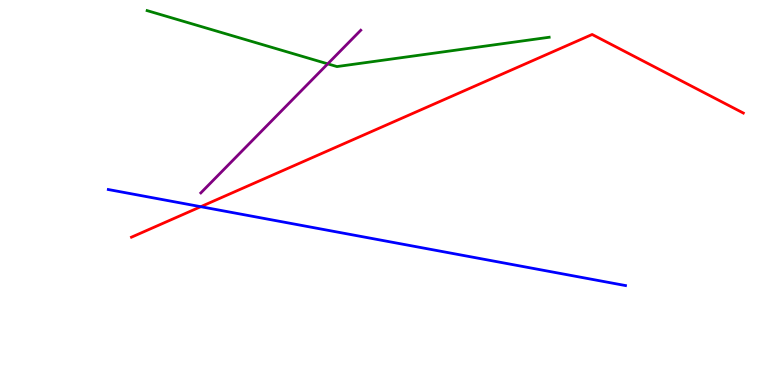[{'lines': ['blue', 'red'], 'intersections': [{'x': 2.59, 'y': 4.63}]}, {'lines': ['green', 'red'], 'intersections': []}, {'lines': ['purple', 'red'], 'intersections': []}, {'lines': ['blue', 'green'], 'intersections': []}, {'lines': ['blue', 'purple'], 'intersections': []}, {'lines': ['green', 'purple'], 'intersections': [{'x': 4.23, 'y': 8.34}]}]